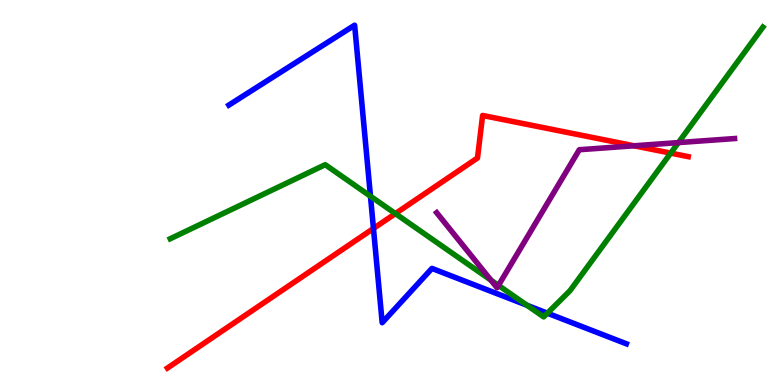[{'lines': ['blue', 'red'], 'intersections': [{'x': 4.82, 'y': 4.07}]}, {'lines': ['green', 'red'], 'intersections': [{'x': 5.1, 'y': 4.45}, {'x': 8.65, 'y': 6.02}]}, {'lines': ['purple', 'red'], 'intersections': [{'x': 8.18, 'y': 6.21}]}, {'lines': ['blue', 'green'], 'intersections': [{'x': 4.78, 'y': 4.9}, {'x': 6.8, 'y': 2.07}, {'x': 7.06, 'y': 1.87}]}, {'lines': ['blue', 'purple'], 'intersections': []}, {'lines': ['green', 'purple'], 'intersections': [{'x': 6.33, 'y': 2.72}, {'x': 6.43, 'y': 2.59}, {'x': 8.75, 'y': 6.3}]}]